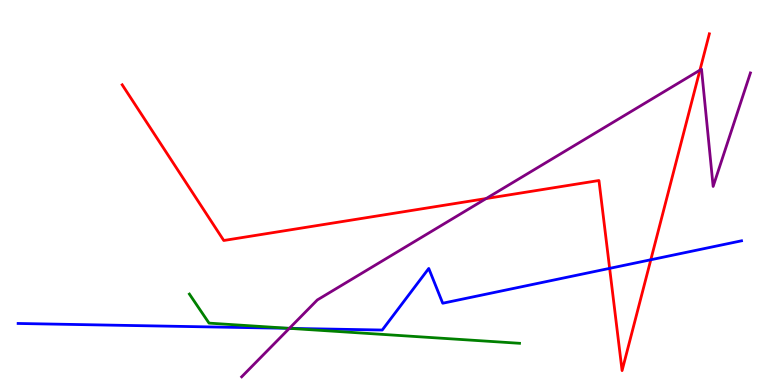[{'lines': ['blue', 'red'], 'intersections': [{'x': 7.87, 'y': 3.03}, {'x': 8.4, 'y': 3.25}]}, {'lines': ['green', 'red'], 'intersections': []}, {'lines': ['purple', 'red'], 'intersections': [{'x': 6.27, 'y': 4.84}, {'x': 9.03, 'y': 8.18}]}, {'lines': ['blue', 'green'], 'intersections': [{'x': 3.74, 'y': 1.47}]}, {'lines': ['blue', 'purple'], 'intersections': [{'x': 3.73, 'y': 1.47}]}, {'lines': ['green', 'purple'], 'intersections': [{'x': 3.73, 'y': 1.47}]}]